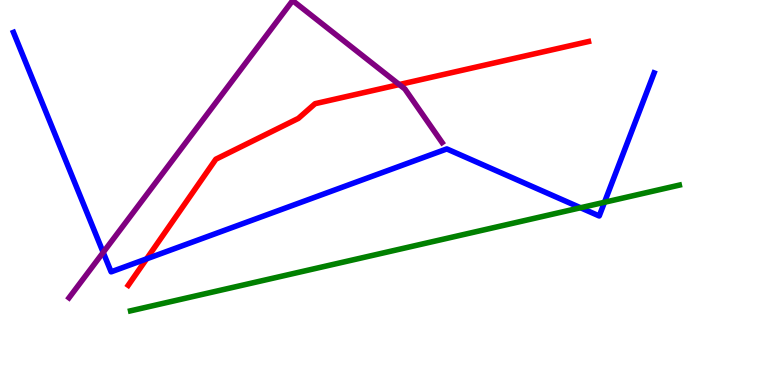[{'lines': ['blue', 'red'], 'intersections': [{'x': 1.89, 'y': 3.28}]}, {'lines': ['green', 'red'], 'intersections': []}, {'lines': ['purple', 'red'], 'intersections': [{'x': 5.15, 'y': 7.8}]}, {'lines': ['blue', 'green'], 'intersections': [{'x': 7.49, 'y': 4.6}, {'x': 7.8, 'y': 4.75}]}, {'lines': ['blue', 'purple'], 'intersections': [{'x': 1.33, 'y': 3.44}]}, {'lines': ['green', 'purple'], 'intersections': []}]